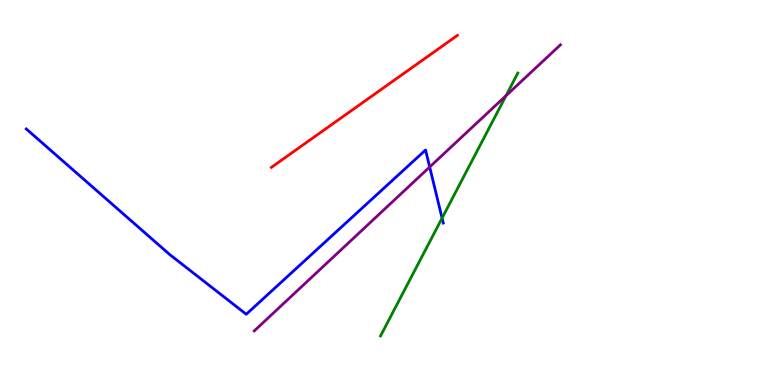[{'lines': ['blue', 'red'], 'intersections': []}, {'lines': ['green', 'red'], 'intersections': []}, {'lines': ['purple', 'red'], 'intersections': []}, {'lines': ['blue', 'green'], 'intersections': [{'x': 5.7, 'y': 4.33}]}, {'lines': ['blue', 'purple'], 'intersections': [{'x': 5.54, 'y': 5.66}]}, {'lines': ['green', 'purple'], 'intersections': [{'x': 6.53, 'y': 7.51}]}]